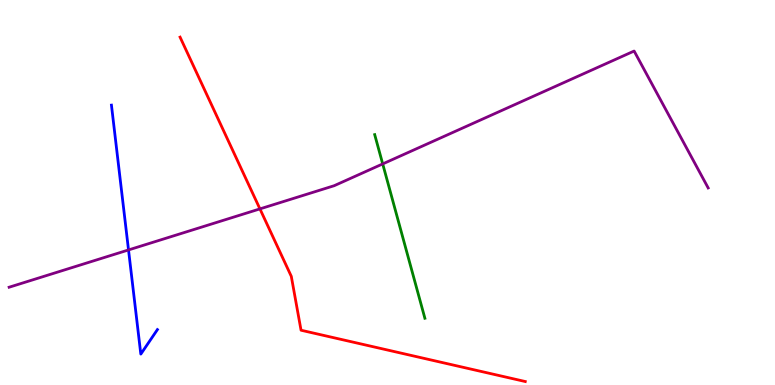[{'lines': ['blue', 'red'], 'intersections': []}, {'lines': ['green', 'red'], 'intersections': []}, {'lines': ['purple', 'red'], 'intersections': [{'x': 3.35, 'y': 4.57}]}, {'lines': ['blue', 'green'], 'intersections': []}, {'lines': ['blue', 'purple'], 'intersections': [{'x': 1.66, 'y': 3.51}]}, {'lines': ['green', 'purple'], 'intersections': [{'x': 4.94, 'y': 5.74}]}]